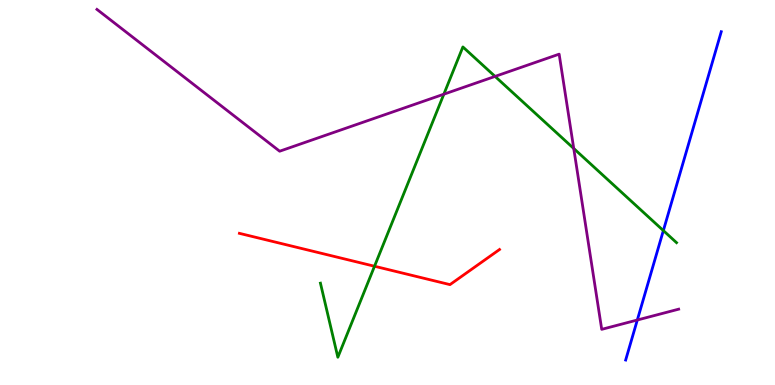[{'lines': ['blue', 'red'], 'intersections': []}, {'lines': ['green', 'red'], 'intersections': [{'x': 4.83, 'y': 3.08}]}, {'lines': ['purple', 'red'], 'intersections': []}, {'lines': ['blue', 'green'], 'intersections': [{'x': 8.56, 'y': 4.01}]}, {'lines': ['blue', 'purple'], 'intersections': [{'x': 8.22, 'y': 1.69}]}, {'lines': ['green', 'purple'], 'intersections': [{'x': 5.73, 'y': 7.55}, {'x': 6.39, 'y': 8.02}, {'x': 7.4, 'y': 6.14}]}]